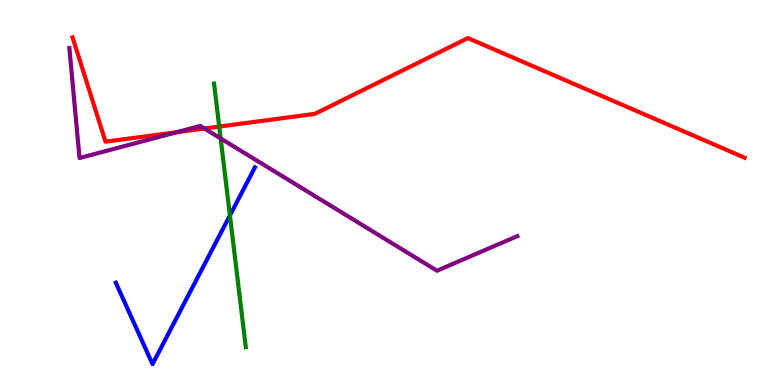[{'lines': ['blue', 'red'], 'intersections': []}, {'lines': ['green', 'red'], 'intersections': [{'x': 2.83, 'y': 6.71}]}, {'lines': ['purple', 'red'], 'intersections': [{'x': 2.28, 'y': 6.57}, {'x': 2.64, 'y': 6.66}]}, {'lines': ['blue', 'green'], 'intersections': [{'x': 2.97, 'y': 4.4}]}, {'lines': ['blue', 'purple'], 'intersections': []}, {'lines': ['green', 'purple'], 'intersections': [{'x': 2.85, 'y': 6.4}]}]